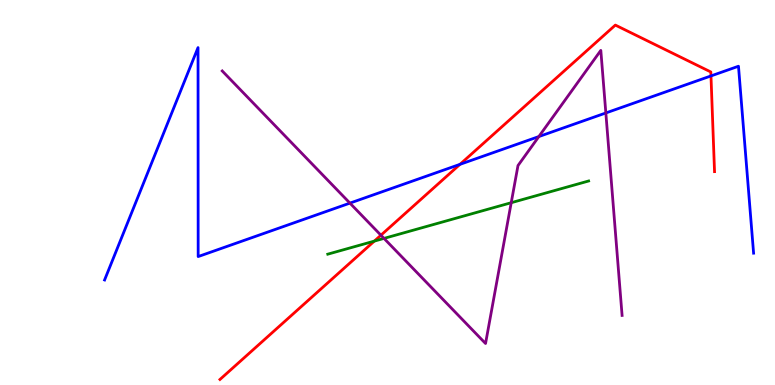[{'lines': ['blue', 'red'], 'intersections': [{'x': 5.94, 'y': 5.73}, {'x': 9.17, 'y': 8.03}]}, {'lines': ['green', 'red'], 'intersections': [{'x': 4.83, 'y': 3.74}]}, {'lines': ['purple', 'red'], 'intersections': [{'x': 4.92, 'y': 3.89}]}, {'lines': ['blue', 'green'], 'intersections': []}, {'lines': ['blue', 'purple'], 'intersections': [{'x': 4.52, 'y': 4.72}, {'x': 6.95, 'y': 6.45}, {'x': 7.82, 'y': 7.07}]}, {'lines': ['green', 'purple'], 'intersections': [{'x': 4.95, 'y': 3.81}, {'x': 6.6, 'y': 4.73}]}]